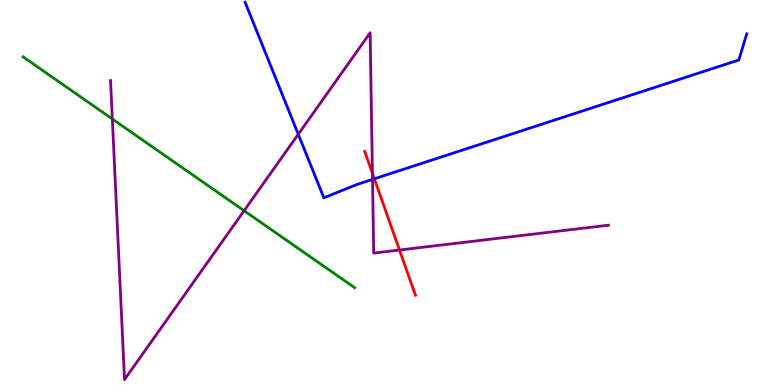[{'lines': ['blue', 'red'], 'intersections': [{'x': 4.83, 'y': 5.36}]}, {'lines': ['green', 'red'], 'intersections': []}, {'lines': ['purple', 'red'], 'intersections': [{'x': 4.81, 'y': 5.5}, {'x': 5.15, 'y': 3.51}]}, {'lines': ['blue', 'green'], 'intersections': []}, {'lines': ['blue', 'purple'], 'intersections': [{'x': 3.85, 'y': 6.51}, {'x': 4.81, 'y': 5.34}]}, {'lines': ['green', 'purple'], 'intersections': [{'x': 1.45, 'y': 6.91}, {'x': 3.15, 'y': 4.53}]}]